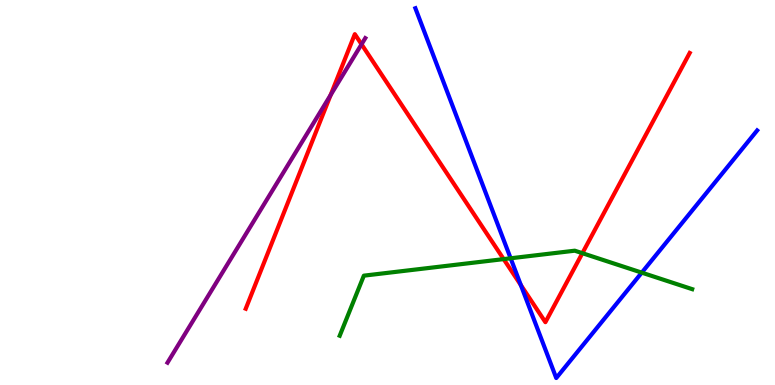[{'lines': ['blue', 'red'], 'intersections': [{'x': 6.72, 'y': 2.6}]}, {'lines': ['green', 'red'], 'intersections': [{'x': 6.5, 'y': 3.27}, {'x': 7.51, 'y': 3.42}]}, {'lines': ['purple', 'red'], 'intersections': [{'x': 4.27, 'y': 7.53}, {'x': 4.66, 'y': 8.85}]}, {'lines': ['blue', 'green'], 'intersections': [{'x': 6.59, 'y': 3.29}, {'x': 8.28, 'y': 2.92}]}, {'lines': ['blue', 'purple'], 'intersections': []}, {'lines': ['green', 'purple'], 'intersections': []}]